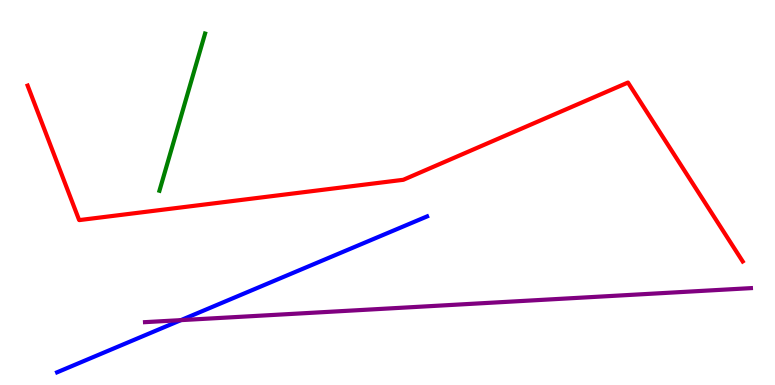[{'lines': ['blue', 'red'], 'intersections': []}, {'lines': ['green', 'red'], 'intersections': []}, {'lines': ['purple', 'red'], 'intersections': []}, {'lines': ['blue', 'green'], 'intersections': []}, {'lines': ['blue', 'purple'], 'intersections': [{'x': 2.33, 'y': 1.68}]}, {'lines': ['green', 'purple'], 'intersections': []}]